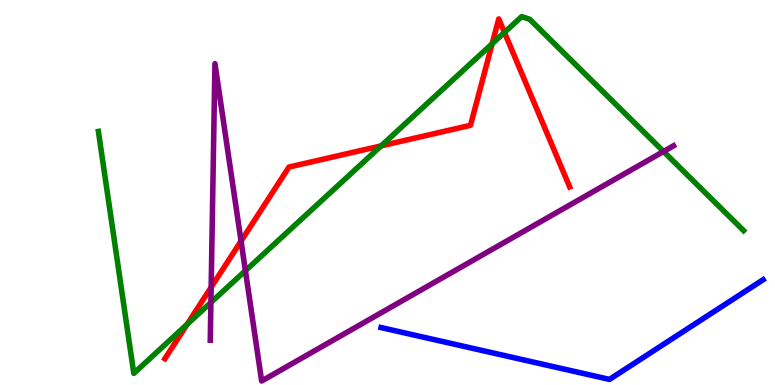[{'lines': ['blue', 'red'], 'intersections': []}, {'lines': ['green', 'red'], 'intersections': [{'x': 2.42, 'y': 1.58}, {'x': 4.92, 'y': 6.21}, {'x': 6.35, 'y': 8.86}, {'x': 6.51, 'y': 9.16}]}, {'lines': ['purple', 'red'], 'intersections': [{'x': 2.72, 'y': 2.54}, {'x': 3.11, 'y': 3.74}]}, {'lines': ['blue', 'green'], 'intersections': []}, {'lines': ['blue', 'purple'], 'intersections': []}, {'lines': ['green', 'purple'], 'intersections': [{'x': 2.72, 'y': 2.14}, {'x': 3.17, 'y': 2.97}, {'x': 8.56, 'y': 6.07}]}]